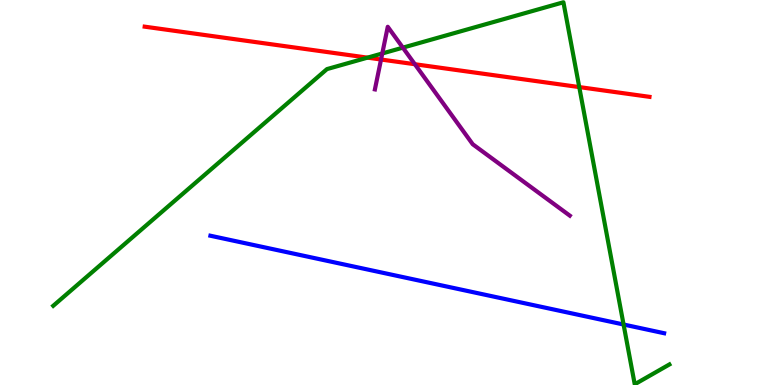[{'lines': ['blue', 'red'], 'intersections': []}, {'lines': ['green', 'red'], 'intersections': [{'x': 4.74, 'y': 8.5}, {'x': 7.47, 'y': 7.74}]}, {'lines': ['purple', 'red'], 'intersections': [{'x': 4.92, 'y': 8.45}, {'x': 5.35, 'y': 8.33}]}, {'lines': ['blue', 'green'], 'intersections': [{'x': 8.05, 'y': 1.57}]}, {'lines': ['blue', 'purple'], 'intersections': []}, {'lines': ['green', 'purple'], 'intersections': [{'x': 4.93, 'y': 8.61}, {'x': 5.2, 'y': 8.76}]}]